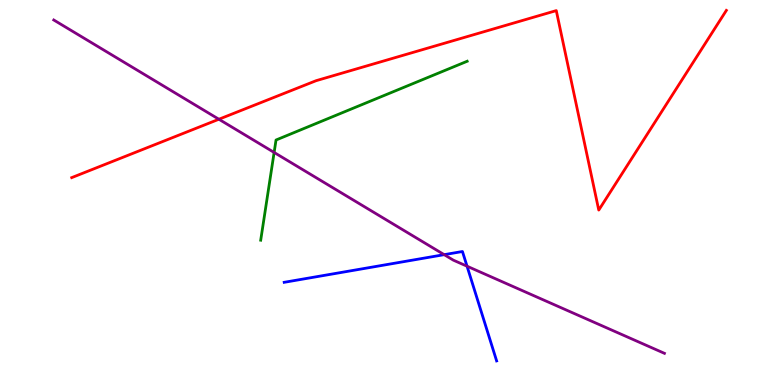[{'lines': ['blue', 'red'], 'intersections': []}, {'lines': ['green', 'red'], 'intersections': []}, {'lines': ['purple', 'red'], 'intersections': [{'x': 2.82, 'y': 6.9}]}, {'lines': ['blue', 'green'], 'intersections': []}, {'lines': ['blue', 'purple'], 'intersections': [{'x': 5.73, 'y': 3.39}, {'x': 6.03, 'y': 3.09}]}, {'lines': ['green', 'purple'], 'intersections': [{'x': 3.54, 'y': 6.04}]}]